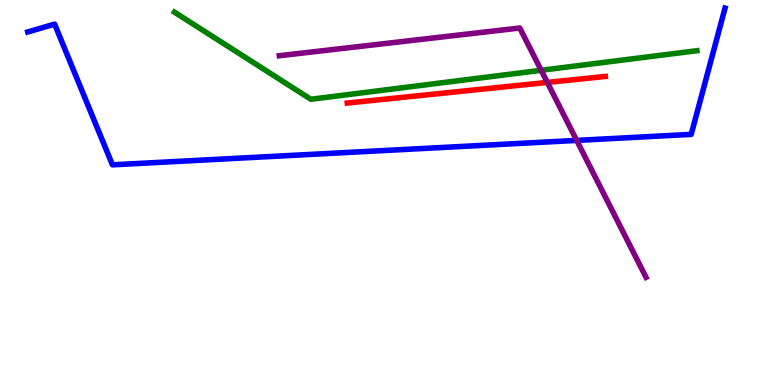[{'lines': ['blue', 'red'], 'intersections': []}, {'lines': ['green', 'red'], 'intersections': []}, {'lines': ['purple', 'red'], 'intersections': [{'x': 7.06, 'y': 7.86}]}, {'lines': ['blue', 'green'], 'intersections': []}, {'lines': ['blue', 'purple'], 'intersections': [{'x': 7.44, 'y': 6.35}]}, {'lines': ['green', 'purple'], 'intersections': [{'x': 6.98, 'y': 8.17}]}]